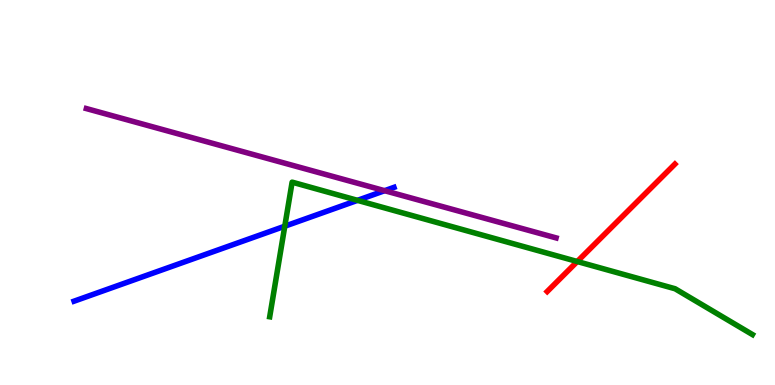[{'lines': ['blue', 'red'], 'intersections': []}, {'lines': ['green', 'red'], 'intersections': [{'x': 7.45, 'y': 3.21}]}, {'lines': ['purple', 'red'], 'intersections': []}, {'lines': ['blue', 'green'], 'intersections': [{'x': 3.67, 'y': 4.12}, {'x': 4.61, 'y': 4.8}]}, {'lines': ['blue', 'purple'], 'intersections': [{'x': 4.96, 'y': 5.05}]}, {'lines': ['green', 'purple'], 'intersections': []}]